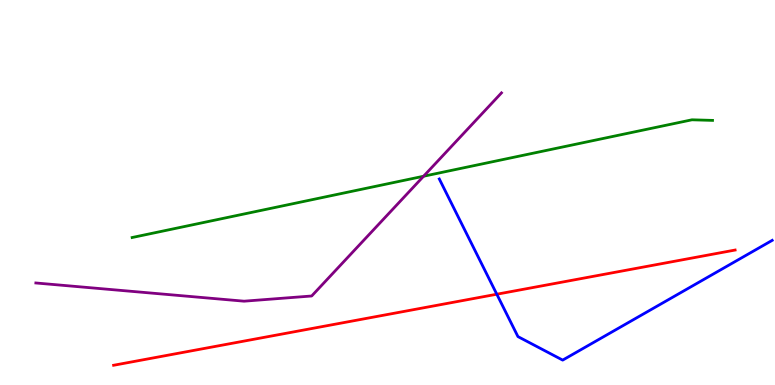[{'lines': ['blue', 'red'], 'intersections': [{'x': 6.41, 'y': 2.36}]}, {'lines': ['green', 'red'], 'intersections': []}, {'lines': ['purple', 'red'], 'intersections': []}, {'lines': ['blue', 'green'], 'intersections': []}, {'lines': ['blue', 'purple'], 'intersections': []}, {'lines': ['green', 'purple'], 'intersections': [{'x': 5.47, 'y': 5.42}]}]